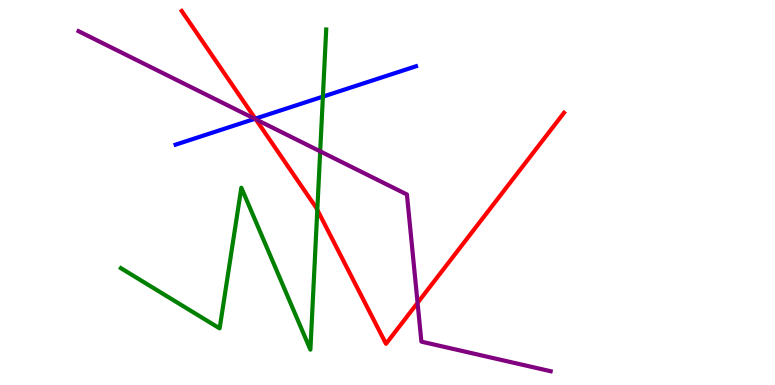[{'lines': ['blue', 'red'], 'intersections': [{'x': 3.29, 'y': 6.92}]}, {'lines': ['green', 'red'], 'intersections': [{'x': 4.09, 'y': 4.55}]}, {'lines': ['purple', 'red'], 'intersections': [{'x': 3.3, 'y': 6.9}, {'x': 5.39, 'y': 2.13}]}, {'lines': ['blue', 'green'], 'intersections': [{'x': 4.17, 'y': 7.49}]}, {'lines': ['blue', 'purple'], 'intersections': [{'x': 3.29, 'y': 6.91}]}, {'lines': ['green', 'purple'], 'intersections': [{'x': 4.13, 'y': 6.07}]}]